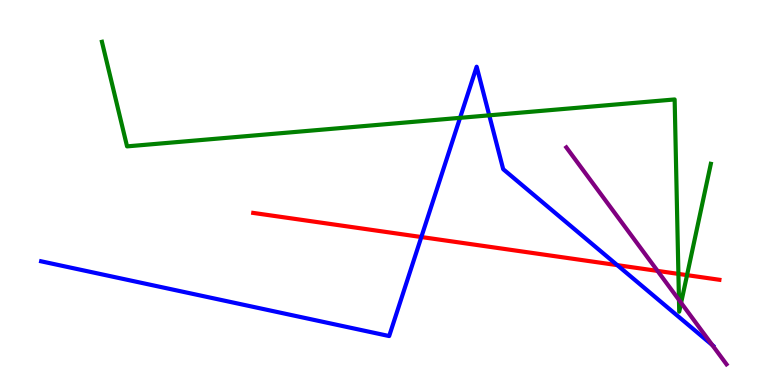[{'lines': ['blue', 'red'], 'intersections': [{'x': 5.44, 'y': 3.84}, {'x': 7.96, 'y': 3.11}]}, {'lines': ['green', 'red'], 'intersections': [{'x': 8.75, 'y': 2.89}, {'x': 8.86, 'y': 2.85}]}, {'lines': ['purple', 'red'], 'intersections': [{'x': 8.48, 'y': 2.96}]}, {'lines': ['blue', 'green'], 'intersections': [{'x': 5.94, 'y': 6.94}, {'x': 6.31, 'y': 7.0}]}, {'lines': ['blue', 'purple'], 'intersections': [{'x': 9.19, 'y': 1.04}]}, {'lines': ['green', 'purple'], 'intersections': [{'x': 8.76, 'y': 2.21}, {'x': 8.79, 'y': 2.13}]}]